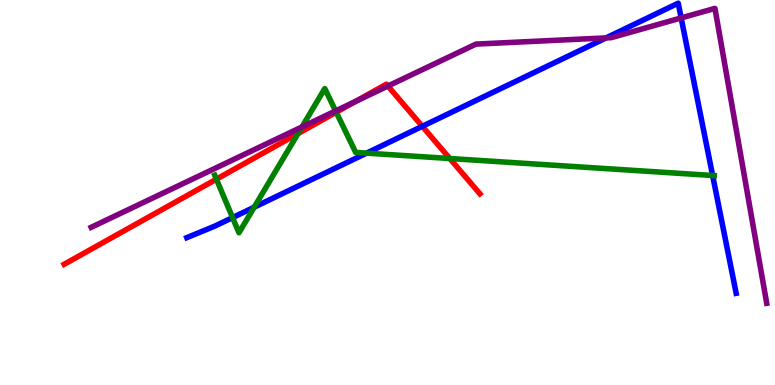[{'lines': ['blue', 'red'], 'intersections': [{'x': 5.45, 'y': 6.72}]}, {'lines': ['green', 'red'], 'intersections': [{'x': 2.79, 'y': 5.35}, {'x': 3.85, 'y': 6.53}, {'x': 4.34, 'y': 7.09}, {'x': 5.8, 'y': 5.88}]}, {'lines': ['purple', 'red'], 'intersections': [{'x': 4.58, 'y': 7.36}, {'x': 5.01, 'y': 7.77}]}, {'lines': ['blue', 'green'], 'intersections': [{'x': 3.0, 'y': 4.35}, {'x': 3.28, 'y': 4.62}, {'x': 4.73, 'y': 6.02}, {'x': 9.2, 'y': 5.44}]}, {'lines': ['blue', 'purple'], 'intersections': [{'x': 7.82, 'y': 9.02}, {'x': 8.79, 'y': 9.53}]}, {'lines': ['green', 'purple'], 'intersections': [{'x': 3.9, 'y': 6.7}, {'x': 4.33, 'y': 7.12}]}]